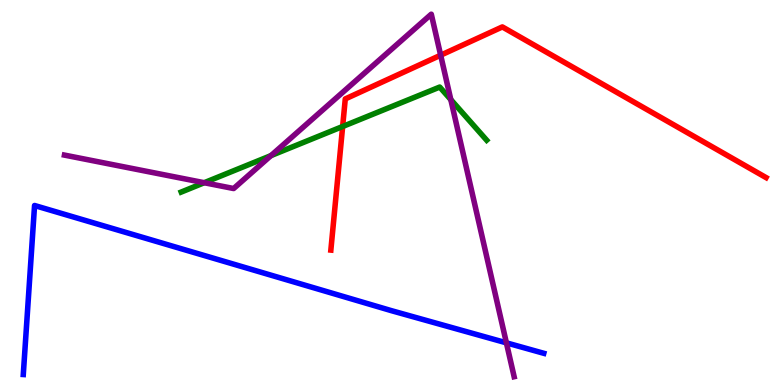[{'lines': ['blue', 'red'], 'intersections': []}, {'lines': ['green', 'red'], 'intersections': [{'x': 4.42, 'y': 6.71}]}, {'lines': ['purple', 'red'], 'intersections': [{'x': 5.69, 'y': 8.57}]}, {'lines': ['blue', 'green'], 'intersections': []}, {'lines': ['blue', 'purple'], 'intersections': [{'x': 6.53, 'y': 1.1}]}, {'lines': ['green', 'purple'], 'intersections': [{'x': 2.64, 'y': 5.25}, {'x': 3.5, 'y': 5.96}, {'x': 5.82, 'y': 7.41}]}]